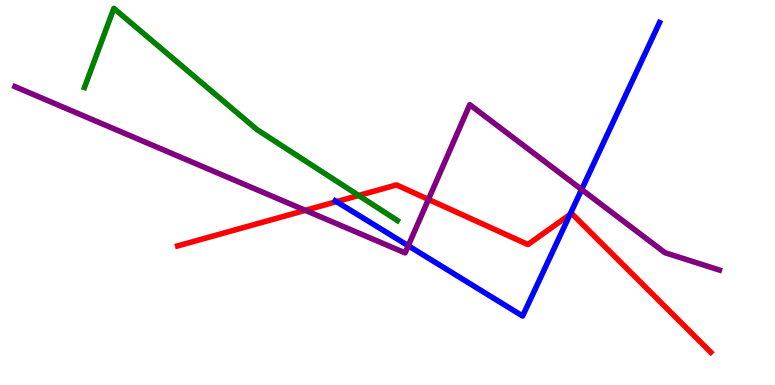[{'lines': ['blue', 'red'], 'intersections': [{'x': 4.34, 'y': 4.76}, {'x': 7.35, 'y': 4.43}]}, {'lines': ['green', 'red'], 'intersections': [{'x': 4.63, 'y': 4.92}]}, {'lines': ['purple', 'red'], 'intersections': [{'x': 3.94, 'y': 4.54}, {'x': 5.53, 'y': 4.82}]}, {'lines': ['blue', 'green'], 'intersections': []}, {'lines': ['blue', 'purple'], 'intersections': [{'x': 5.27, 'y': 3.62}, {'x': 7.5, 'y': 5.08}]}, {'lines': ['green', 'purple'], 'intersections': []}]